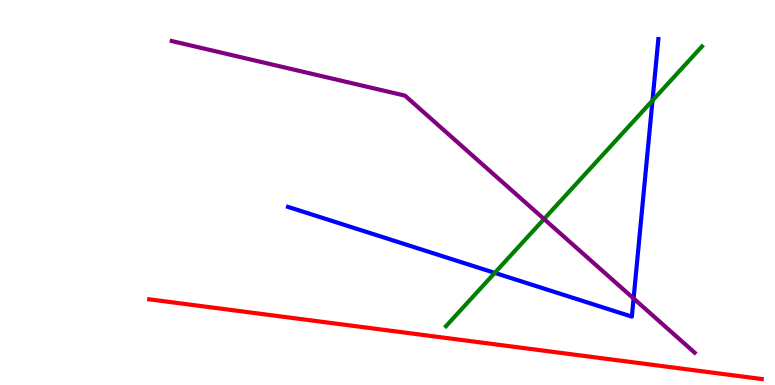[{'lines': ['blue', 'red'], 'intersections': []}, {'lines': ['green', 'red'], 'intersections': []}, {'lines': ['purple', 'red'], 'intersections': []}, {'lines': ['blue', 'green'], 'intersections': [{'x': 6.38, 'y': 2.91}, {'x': 8.42, 'y': 7.39}]}, {'lines': ['blue', 'purple'], 'intersections': [{'x': 8.18, 'y': 2.25}]}, {'lines': ['green', 'purple'], 'intersections': [{'x': 7.02, 'y': 4.31}]}]